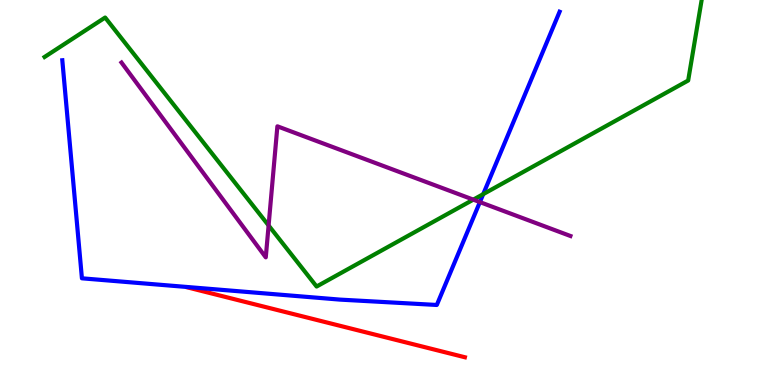[{'lines': ['blue', 'red'], 'intersections': []}, {'lines': ['green', 'red'], 'intersections': []}, {'lines': ['purple', 'red'], 'intersections': []}, {'lines': ['blue', 'green'], 'intersections': [{'x': 6.24, 'y': 4.96}]}, {'lines': ['blue', 'purple'], 'intersections': [{'x': 6.19, 'y': 4.75}]}, {'lines': ['green', 'purple'], 'intersections': [{'x': 3.47, 'y': 4.14}, {'x': 6.11, 'y': 4.81}]}]